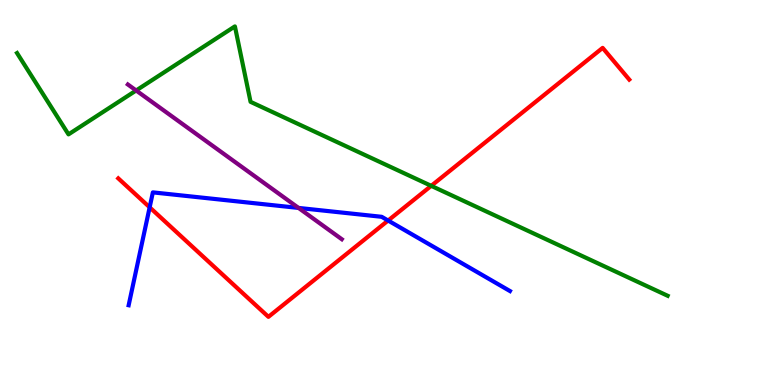[{'lines': ['blue', 'red'], 'intersections': [{'x': 1.93, 'y': 4.62}, {'x': 5.01, 'y': 4.27}]}, {'lines': ['green', 'red'], 'intersections': [{'x': 5.56, 'y': 5.17}]}, {'lines': ['purple', 'red'], 'intersections': []}, {'lines': ['blue', 'green'], 'intersections': []}, {'lines': ['blue', 'purple'], 'intersections': [{'x': 3.85, 'y': 4.6}]}, {'lines': ['green', 'purple'], 'intersections': [{'x': 1.76, 'y': 7.65}]}]